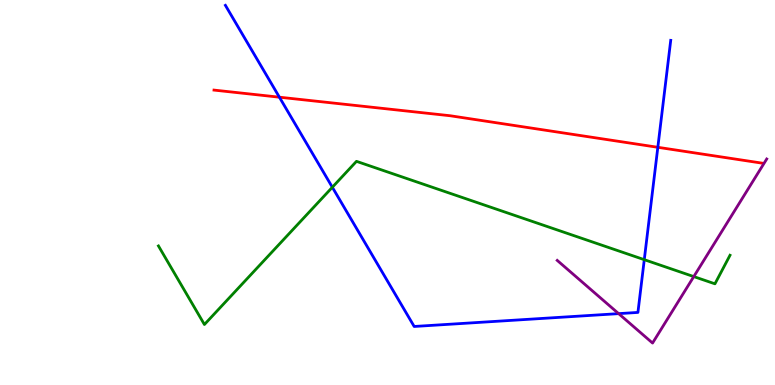[{'lines': ['blue', 'red'], 'intersections': [{'x': 3.61, 'y': 7.48}, {'x': 8.49, 'y': 6.17}]}, {'lines': ['green', 'red'], 'intersections': []}, {'lines': ['purple', 'red'], 'intersections': []}, {'lines': ['blue', 'green'], 'intersections': [{'x': 4.29, 'y': 5.14}, {'x': 8.31, 'y': 3.26}]}, {'lines': ['blue', 'purple'], 'intersections': [{'x': 7.98, 'y': 1.85}]}, {'lines': ['green', 'purple'], 'intersections': [{'x': 8.95, 'y': 2.82}]}]